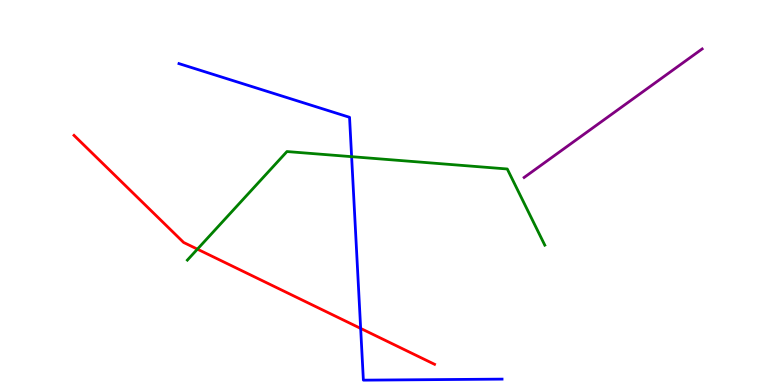[{'lines': ['blue', 'red'], 'intersections': [{'x': 4.65, 'y': 1.47}]}, {'lines': ['green', 'red'], 'intersections': [{'x': 2.55, 'y': 3.53}]}, {'lines': ['purple', 'red'], 'intersections': []}, {'lines': ['blue', 'green'], 'intersections': [{'x': 4.54, 'y': 5.93}]}, {'lines': ['blue', 'purple'], 'intersections': []}, {'lines': ['green', 'purple'], 'intersections': []}]